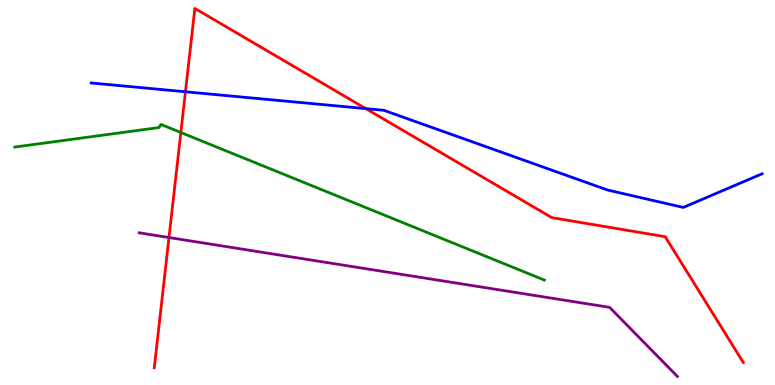[{'lines': ['blue', 'red'], 'intersections': [{'x': 2.39, 'y': 7.62}, {'x': 4.72, 'y': 7.18}]}, {'lines': ['green', 'red'], 'intersections': [{'x': 2.33, 'y': 6.56}]}, {'lines': ['purple', 'red'], 'intersections': [{'x': 2.18, 'y': 3.83}]}, {'lines': ['blue', 'green'], 'intersections': []}, {'lines': ['blue', 'purple'], 'intersections': []}, {'lines': ['green', 'purple'], 'intersections': []}]